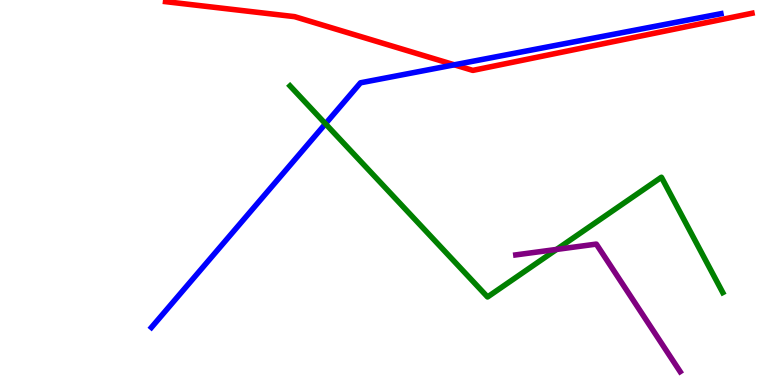[{'lines': ['blue', 'red'], 'intersections': [{'x': 5.86, 'y': 8.32}]}, {'lines': ['green', 'red'], 'intersections': []}, {'lines': ['purple', 'red'], 'intersections': []}, {'lines': ['blue', 'green'], 'intersections': [{'x': 4.2, 'y': 6.79}]}, {'lines': ['blue', 'purple'], 'intersections': []}, {'lines': ['green', 'purple'], 'intersections': [{'x': 7.18, 'y': 3.52}]}]